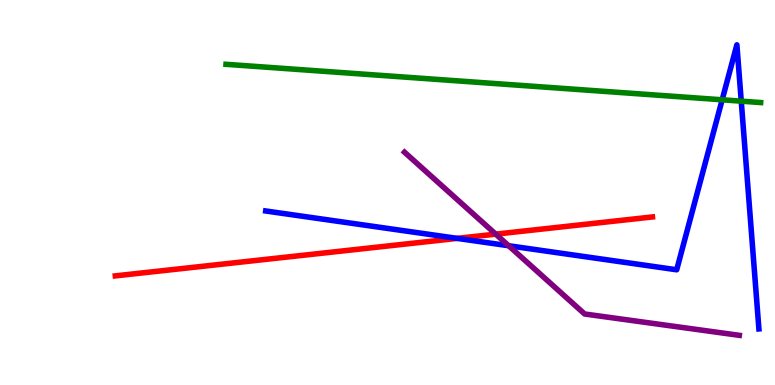[{'lines': ['blue', 'red'], 'intersections': [{'x': 5.9, 'y': 3.81}]}, {'lines': ['green', 'red'], 'intersections': []}, {'lines': ['purple', 'red'], 'intersections': [{'x': 6.4, 'y': 3.92}]}, {'lines': ['blue', 'green'], 'intersections': [{'x': 9.32, 'y': 7.41}, {'x': 9.56, 'y': 7.37}]}, {'lines': ['blue', 'purple'], 'intersections': [{'x': 6.56, 'y': 3.62}]}, {'lines': ['green', 'purple'], 'intersections': []}]